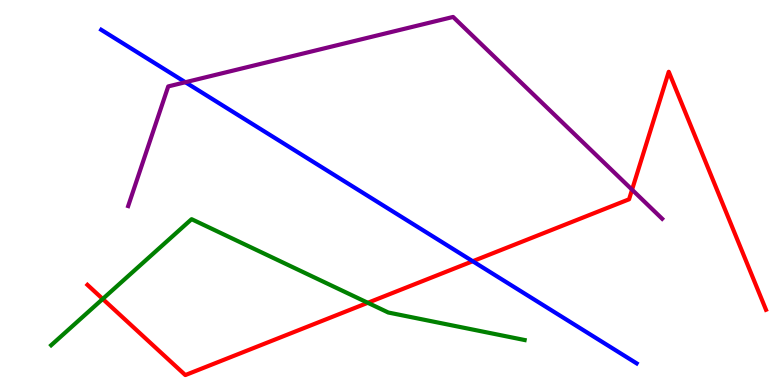[{'lines': ['blue', 'red'], 'intersections': [{'x': 6.1, 'y': 3.21}]}, {'lines': ['green', 'red'], 'intersections': [{'x': 1.33, 'y': 2.24}, {'x': 4.75, 'y': 2.14}]}, {'lines': ['purple', 'red'], 'intersections': [{'x': 8.16, 'y': 5.07}]}, {'lines': ['blue', 'green'], 'intersections': []}, {'lines': ['blue', 'purple'], 'intersections': [{'x': 2.39, 'y': 7.86}]}, {'lines': ['green', 'purple'], 'intersections': []}]